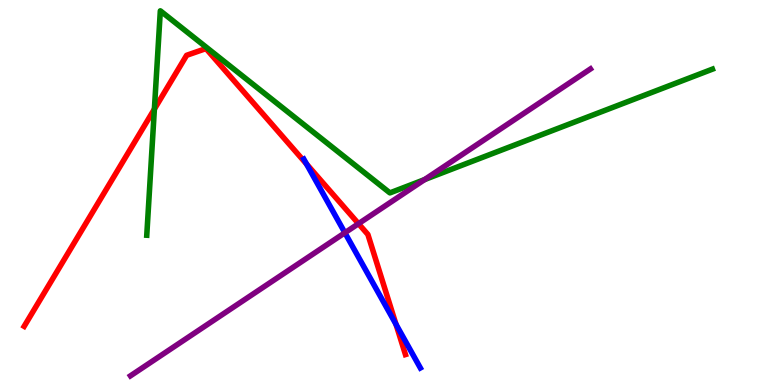[{'lines': ['blue', 'red'], 'intersections': [{'x': 3.95, 'y': 5.74}, {'x': 5.11, 'y': 1.58}]}, {'lines': ['green', 'red'], 'intersections': [{'x': 1.99, 'y': 7.17}]}, {'lines': ['purple', 'red'], 'intersections': [{'x': 4.63, 'y': 4.19}]}, {'lines': ['blue', 'green'], 'intersections': []}, {'lines': ['blue', 'purple'], 'intersections': [{'x': 4.45, 'y': 3.95}]}, {'lines': ['green', 'purple'], 'intersections': [{'x': 5.48, 'y': 5.34}]}]